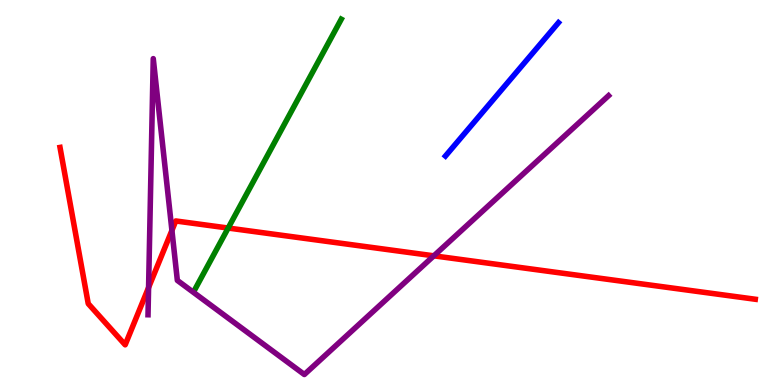[{'lines': ['blue', 'red'], 'intersections': []}, {'lines': ['green', 'red'], 'intersections': [{'x': 2.94, 'y': 4.08}]}, {'lines': ['purple', 'red'], 'intersections': [{'x': 1.92, 'y': 2.53}, {'x': 2.22, 'y': 4.02}, {'x': 5.6, 'y': 3.36}]}, {'lines': ['blue', 'green'], 'intersections': []}, {'lines': ['blue', 'purple'], 'intersections': []}, {'lines': ['green', 'purple'], 'intersections': []}]